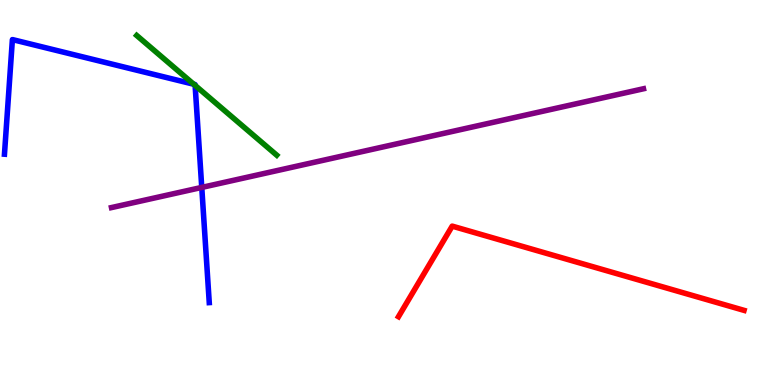[{'lines': ['blue', 'red'], 'intersections': []}, {'lines': ['green', 'red'], 'intersections': []}, {'lines': ['purple', 'red'], 'intersections': []}, {'lines': ['blue', 'green'], 'intersections': [{'x': 2.5, 'y': 7.81}, {'x': 2.52, 'y': 7.78}]}, {'lines': ['blue', 'purple'], 'intersections': [{'x': 2.6, 'y': 5.13}]}, {'lines': ['green', 'purple'], 'intersections': []}]